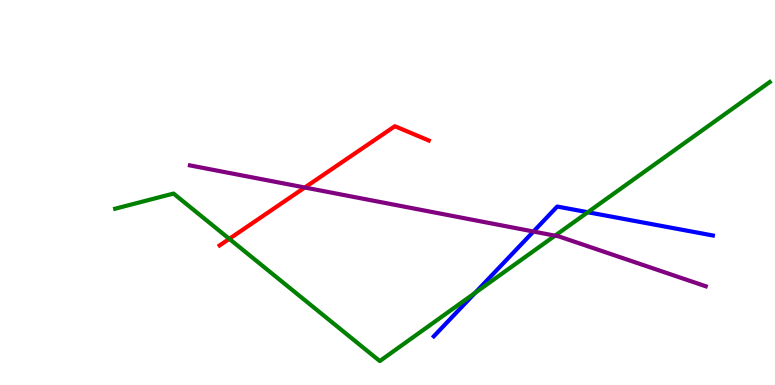[{'lines': ['blue', 'red'], 'intersections': []}, {'lines': ['green', 'red'], 'intersections': [{'x': 2.96, 'y': 3.8}]}, {'lines': ['purple', 'red'], 'intersections': [{'x': 3.93, 'y': 5.13}]}, {'lines': ['blue', 'green'], 'intersections': [{'x': 6.13, 'y': 2.39}, {'x': 7.58, 'y': 4.49}]}, {'lines': ['blue', 'purple'], 'intersections': [{'x': 6.88, 'y': 3.99}]}, {'lines': ['green', 'purple'], 'intersections': [{'x': 7.16, 'y': 3.88}]}]